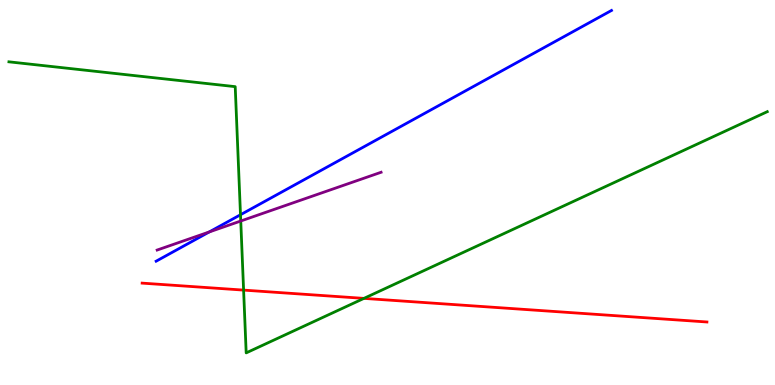[{'lines': ['blue', 'red'], 'intersections': []}, {'lines': ['green', 'red'], 'intersections': [{'x': 3.14, 'y': 2.46}, {'x': 4.7, 'y': 2.25}]}, {'lines': ['purple', 'red'], 'intersections': []}, {'lines': ['blue', 'green'], 'intersections': [{'x': 3.1, 'y': 4.42}]}, {'lines': ['blue', 'purple'], 'intersections': [{'x': 2.7, 'y': 3.97}]}, {'lines': ['green', 'purple'], 'intersections': [{'x': 3.11, 'y': 4.26}]}]